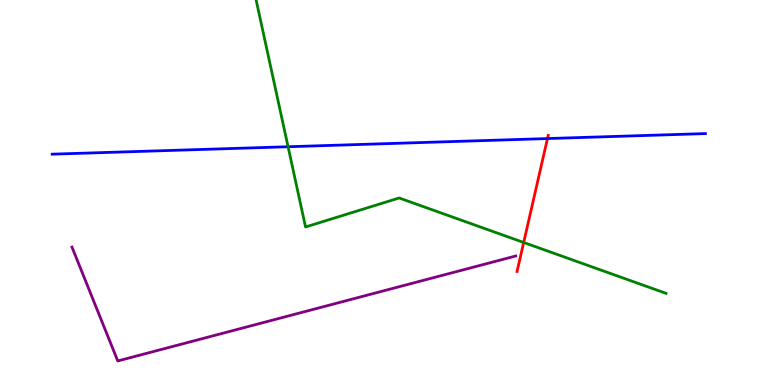[{'lines': ['blue', 'red'], 'intersections': [{'x': 7.06, 'y': 6.4}]}, {'lines': ['green', 'red'], 'intersections': [{'x': 6.76, 'y': 3.7}]}, {'lines': ['purple', 'red'], 'intersections': []}, {'lines': ['blue', 'green'], 'intersections': [{'x': 3.72, 'y': 6.19}]}, {'lines': ['blue', 'purple'], 'intersections': []}, {'lines': ['green', 'purple'], 'intersections': []}]